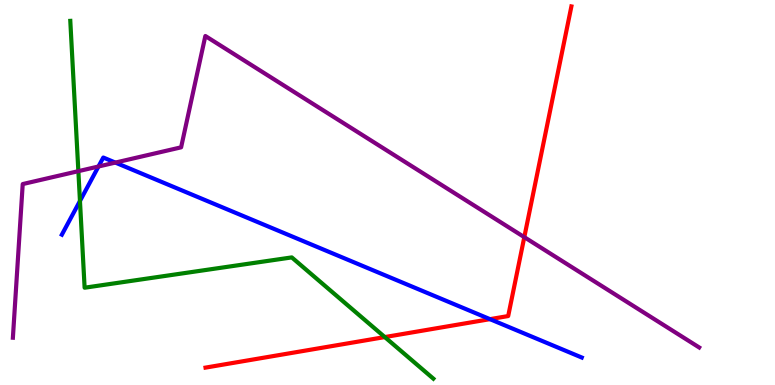[{'lines': ['blue', 'red'], 'intersections': [{'x': 6.32, 'y': 1.71}]}, {'lines': ['green', 'red'], 'intersections': [{'x': 4.97, 'y': 1.24}]}, {'lines': ['purple', 'red'], 'intersections': [{'x': 6.77, 'y': 3.84}]}, {'lines': ['blue', 'green'], 'intersections': [{'x': 1.03, 'y': 4.78}]}, {'lines': ['blue', 'purple'], 'intersections': [{'x': 1.27, 'y': 5.68}, {'x': 1.49, 'y': 5.78}]}, {'lines': ['green', 'purple'], 'intersections': [{'x': 1.01, 'y': 5.55}]}]